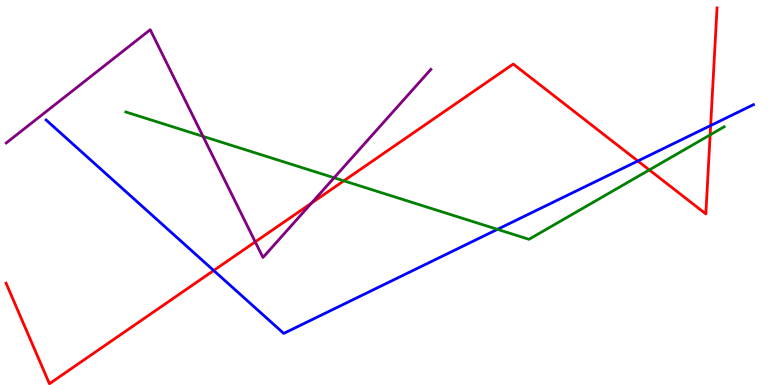[{'lines': ['blue', 'red'], 'intersections': [{'x': 2.76, 'y': 2.97}, {'x': 8.23, 'y': 5.82}, {'x': 9.17, 'y': 6.74}]}, {'lines': ['green', 'red'], 'intersections': [{'x': 4.44, 'y': 5.3}, {'x': 8.38, 'y': 5.59}, {'x': 9.16, 'y': 6.5}]}, {'lines': ['purple', 'red'], 'intersections': [{'x': 3.29, 'y': 3.72}, {'x': 4.02, 'y': 4.72}]}, {'lines': ['blue', 'green'], 'intersections': [{'x': 6.42, 'y': 4.04}]}, {'lines': ['blue', 'purple'], 'intersections': []}, {'lines': ['green', 'purple'], 'intersections': [{'x': 2.62, 'y': 6.46}, {'x': 4.31, 'y': 5.38}]}]